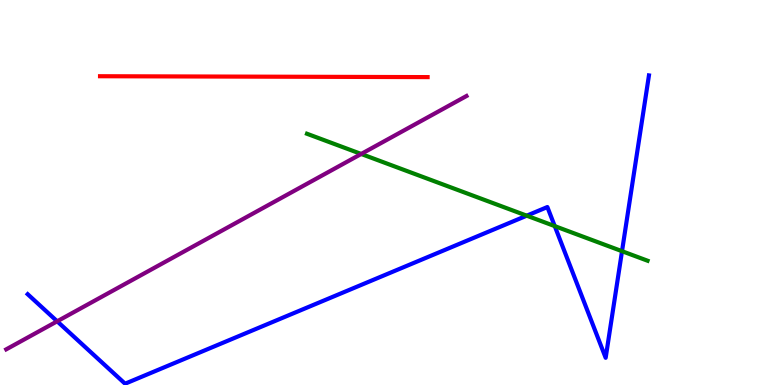[{'lines': ['blue', 'red'], 'intersections': []}, {'lines': ['green', 'red'], 'intersections': []}, {'lines': ['purple', 'red'], 'intersections': []}, {'lines': ['blue', 'green'], 'intersections': [{'x': 6.8, 'y': 4.4}, {'x': 7.16, 'y': 4.13}, {'x': 8.03, 'y': 3.48}]}, {'lines': ['blue', 'purple'], 'intersections': [{'x': 0.738, 'y': 1.65}]}, {'lines': ['green', 'purple'], 'intersections': [{'x': 4.66, 'y': 6.0}]}]